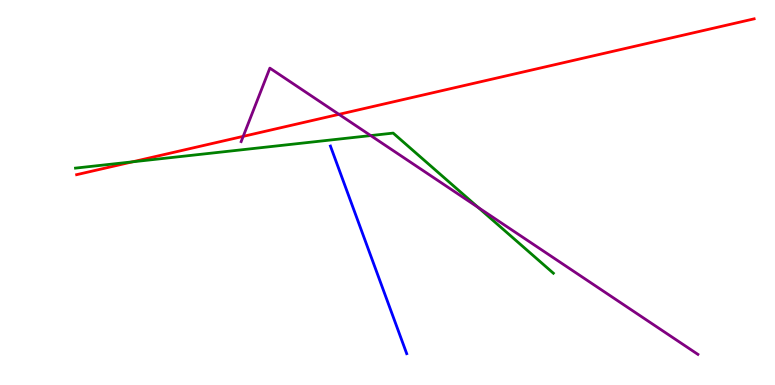[{'lines': ['blue', 'red'], 'intersections': []}, {'lines': ['green', 'red'], 'intersections': [{'x': 1.71, 'y': 5.8}]}, {'lines': ['purple', 'red'], 'intersections': [{'x': 3.14, 'y': 6.46}, {'x': 4.37, 'y': 7.03}]}, {'lines': ['blue', 'green'], 'intersections': []}, {'lines': ['blue', 'purple'], 'intersections': []}, {'lines': ['green', 'purple'], 'intersections': [{'x': 4.78, 'y': 6.48}, {'x': 6.17, 'y': 4.61}]}]